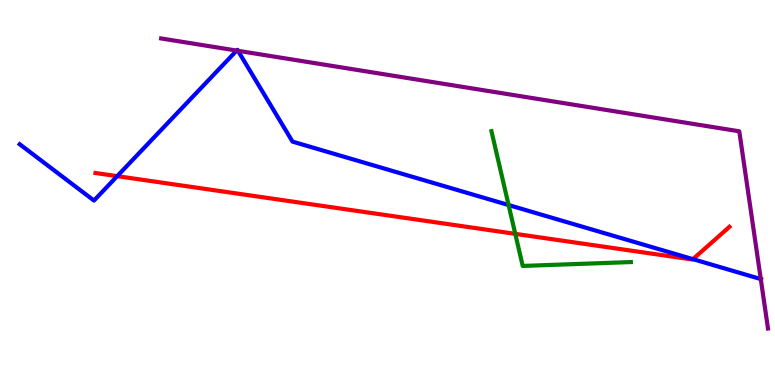[{'lines': ['blue', 'red'], 'intersections': [{'x': 1.51, 'y': 5.42}, {'x': 8.94, 'y': 3.27}]}, {'lines': ['green', 'red'], 'intersections': [{'x': 6.65, 'y': 3.93}]}, {'lines': ['purple', 'red'], 'intersections': []}, {'lines': ['blue', 'green'], 'intersections': [{'x': 6.56, 'y': 4.67}]}, {'lines': ['blue', 'purple'], 'intersections': [{'x': 3.05, 'y': 8.69}, {'x': 3.07, 'y': 8.68}, {'x': 9.82, 'y': 2.75}]}, {'lines': ['green', 'purple'], 'intersections': []}]